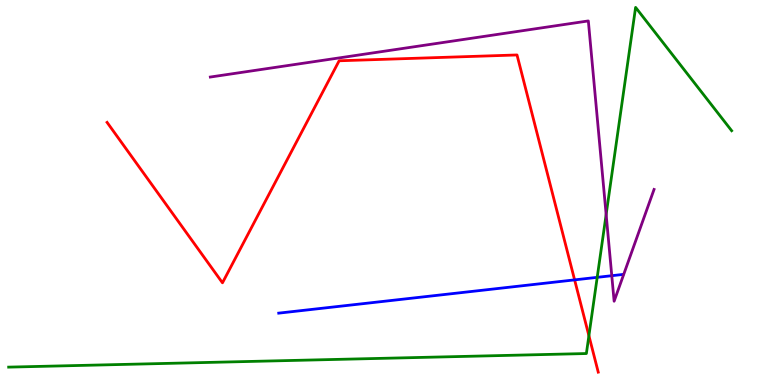[{'lines': ['blue', 'red'], 'intersections': [{'x': 7.41, 'y': 2.73}]}, {'lines': ['green', 'red'], 'intersections': [{'x': 7.6, 'y': 1.28}]}, {'lines': ['purple', 'red'], 'intersections': []}, {'lines': ['blue', 'green'], 'intersections': [{'x': 7.71, 'y': 2.8}]}, {'lines': ['blue', 'purple'], 'intersections': [{'x': 7.89, 'y': 2.84}]}, {'lines': ['green', 'purple'], 'intersections': [{'x': 7.82, 'y': 4.43}]}]